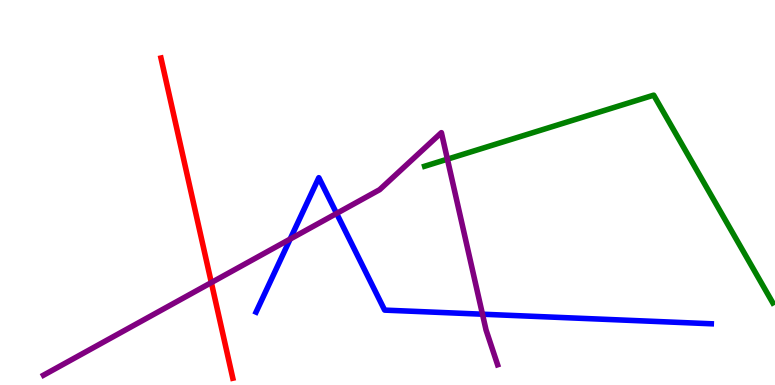[{'lines': ['blue', 'red'], 'intersections': []}, {'lines': ['green', 'red'], 'intersections': []}, {'lines': ['purple', 'red'], 'intersections': [{'x': 2.73, 'y': 2.66}]}, {'lines': ['blue', 'green'], 'intersections': []}, {'lines': ['blue', 'purple'], 'intersections': [{'x': 3.74, 'y': 3.79}, {'x': 4.34, 'y': 4.46}, {'x': 6.23, 'y': 1.84}]}, {'lines': ['green', 'purple'], 'intersections': [{'x': 5.77, 'y': 5.87}]}]